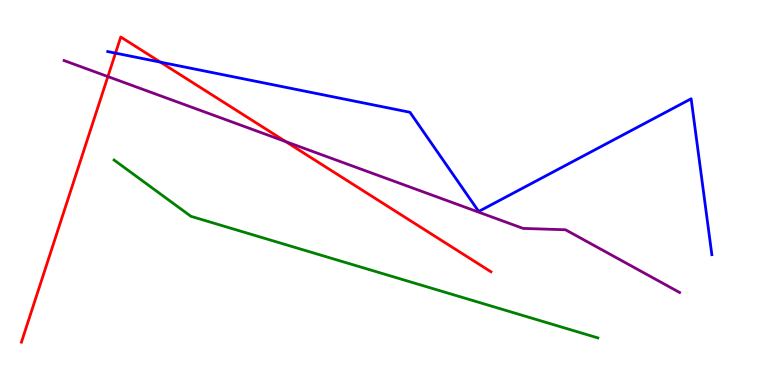[{'lines': ['blue', 'red'], 'intersections': [{'x': 1.49, 'y': 8.62}, {'x': 2.07, 'y': 8.39}]}, {'lines': ['green', 'red'], 'intersections': []}, {'lines': ['purple', 'red'], 'intersections': [{'x': 1.39, 'y': 8.01}, {'x': 3.69, 'y': 6.32}]}, {'lines': ['blue', 'green'], 'intersections': []}, {'lines': ['blue', 'purple'], 'intersections': []}, {'lines': ['green', 'purple'], 'intersections': []}]